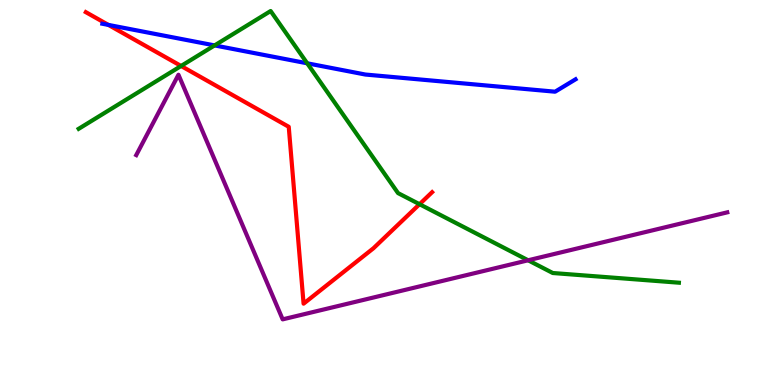[{'lines': ['blue', 'red'], 'intersections': [{'x': 1.4, 'y': 9.35}]}, {'lines': ['green', 'red'], 'intersections': [{'x': 2.34, 'y': 8.29}, {'x': 5.41, 'y': 4.7}]}, {'lines': ['purple', 'red'], 'intersections': []}, {'lines': ['blue', 'green'], 'intersections': [{'x': 2.77, 'y': 8.82}, {'x': 3.96, 'y': 8.36}]}, {'lines': ['blue', 'purple'], 'intersections': []}, {'lines': ['green', 'purple'], 'intersections': [{'x': 6.81, 'y': 3.24}]}]